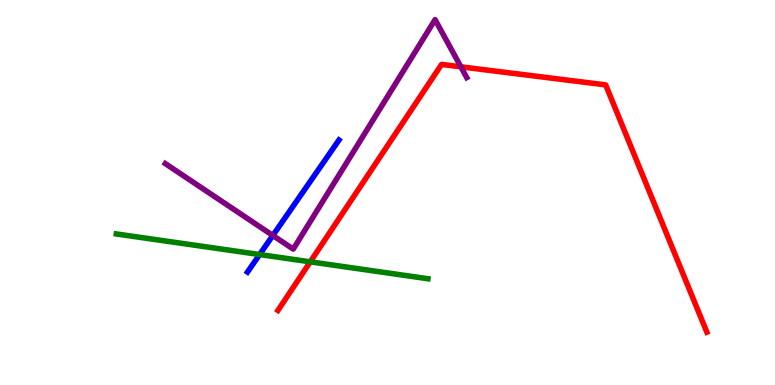[{'lines': ['blue', 'red'], 'intersections': []}, {'lines': ['green', 'red'], 'intersections': [{'x': 4.0, 'y': 3.2}]}, {'lines': ['purple', 'red'], 'intersections': [{'x': 5.95, 'y': 8.26}]}, {'lines': ['blue', 'green'], 'intersections': [{'x': 3.35, 'y': 3.39}]}, {'lines': ['blue', 'purple'], 'intersections': [{'x': 3.52, 'y': 3.88}]}, {'lines': ['green', 'purple'], 'intersections': []}]